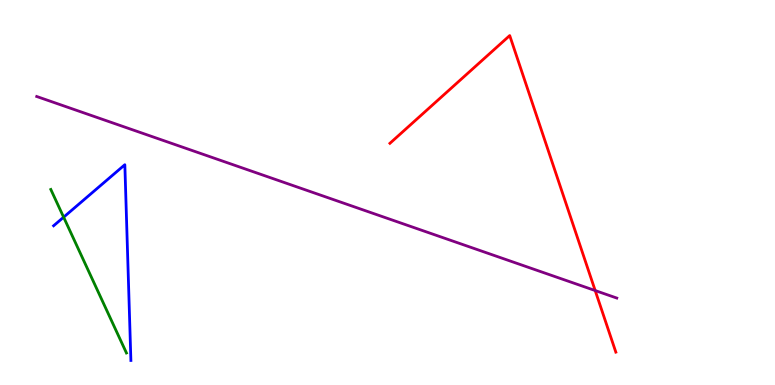[{'lines': ['blue', 'red'], 'intersections': []}, {'lines': ['green', 'red'], 'intersections': []}, {'lines': ['purple', 'red'], 'intersections': [{'x': 7.68, 'y': 2.45}]}, {'lines': ['blue', 'green'], 'intersections': [{'x': 0.821, 'y': 4.36}]}, {'lines': ['blue', 'purple'], 'intersections': []}, {'lines': ['green', 'purple'], 'intersections': []}]